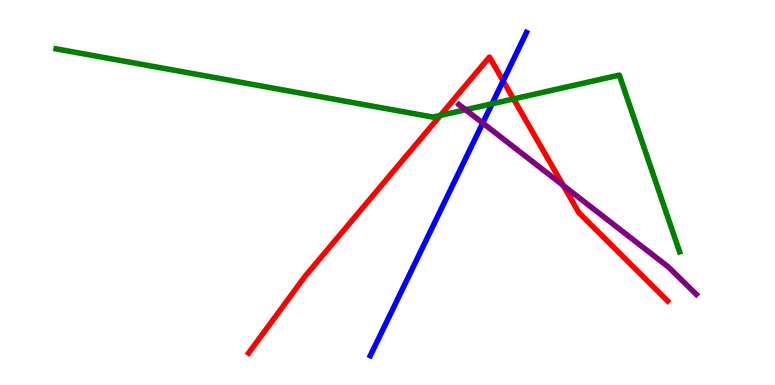[{'lines': ['blue', 'red'], 'intersections': [{'x': 6.49, 'y': 7.9}]}, {'lines': ['green', 'red'], 'intersections': [{'x': 5.68, 'y': 7.0}, {'x': 6.63, 'y': 7.43}]}, {'lines': ['purple', 'red'], 'intersections': [{'x': 7.27, 'y': 5.18}]}, {'lines': ['blue', 'green'], 'intersections': [{'x': 6.35, 'y': 7.3}]}, {'lines': ['blue', 'purple'], 'intersections': [{'x': 6.23, 'y': 6.8}]}, {'lines': ['green', 'purple'], 'intersections': [{'x': 6.01, 'y': 7.15}]}]